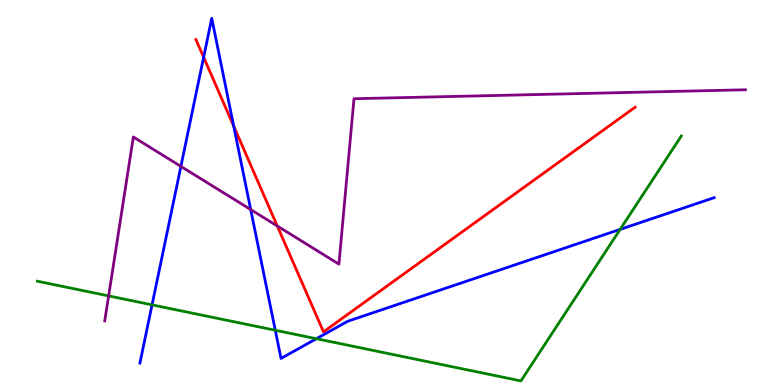[{'lines': ['blue', 'red'], 'intersections': [{'x': 2.63, 'y': 8.51}, {'x': 3.02, 'y': 6.72}]}, {'lines': ['green', 'red'], 'intersections': []}, {'lines': ['purple', 'red'], 'intersections': [{'x': 3.58, 'y': 4.13}]}, {'lines': ['blue', 'green'], 'intersections': [{'x': 1.96, 'y': 2.08}, {'x': 3.55, 'y': 1.42}, {'x': 4.08, 'y': 1.2}, {'x': 8.0, 'y': 4.04}]}, {'lines': ['blue', 'purple'], 'intersections': [{'x': 2.33, 'y': 5.68}, {'x': 3.23, 'y': 4.56}]}, {'lines': ['green', 'purple'], 'intersections': [{'x': 1.4, 'y': 2.31}]}]